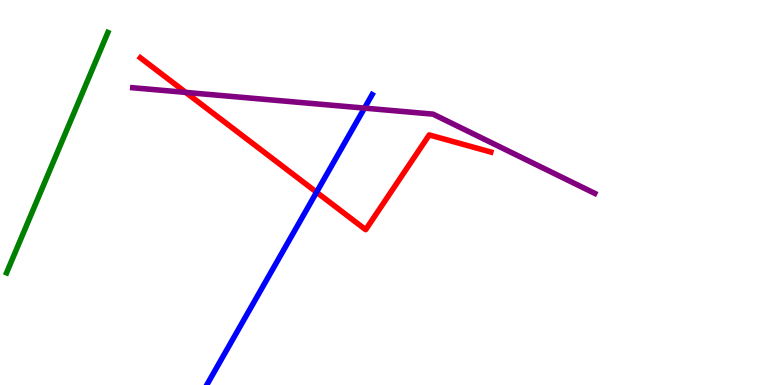[{'lines': ['blue', 'red'], 'intersections': [{'x': 4.08, 'y': 5.01}]}, {'lines': ['green', 'red'], 'intersections': []}, {'lines': ['purple', 'red'], 'intersections': [{'x': 2.4, 'y': 7.6}]}, {'lines': ['blue', 'green'], 'intersections': []}, {'lines': ['blue', 'purple'], 'intersections': [{'x': 4.7, 'y': 7.19}]}, {'lines': ['green', 'purple'], 'intersections': []}]